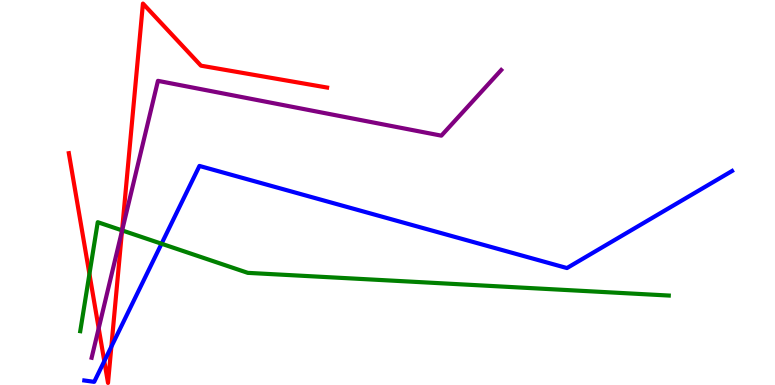[{'lines': ['blue', 'red'], 'intersections': [{'x': 1.35, 'y': 0.62}, {'x': 1.44, 'y': 0.996}]}, {'lines': ['green', 'red'], 'intersections': [{'x': 1.15, 'y': 2.88}, {'x': 1.57, 'y': 4.02}]}, {'lines': ['purple', 'red'], 'intersections': [{'x': 1.27, 'y': 1.47}, {'x': 1.57, 'y': 4.0}]}, {'lines': ['blue', 'green'], 'intersections': [{'x': 2.08, 'y': 3.67}]}, {'lines': ['blue', 'purple'], 'intersections': []}, {'lines': ['green', 'purple'], 'intersections': [{'x': 1.58, 'y': 4.02}]}]